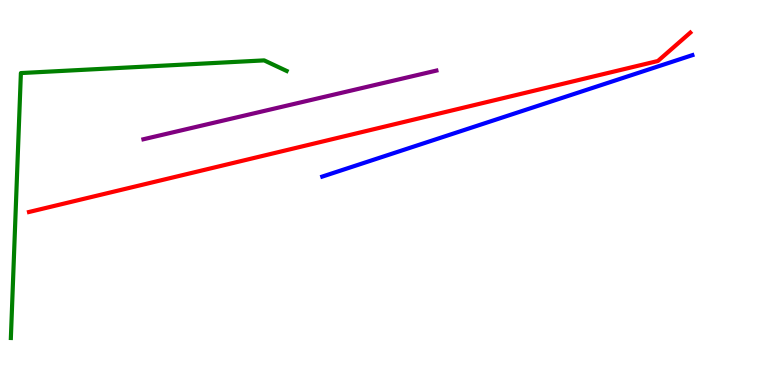[{'lines': ['blue', 'red'], 'intersections': []}, {'lines': ['green', 'red'], 'intersections': []}, {'lines': ['purple', 'red'], 'intersections': []}, {'lines': ['blue', 'green'], 'intersections': []}, {'lines': ['blue', 'purple'], 'intersections': []}, {'lines': ['green', 'purple'], 'intersections': []}]